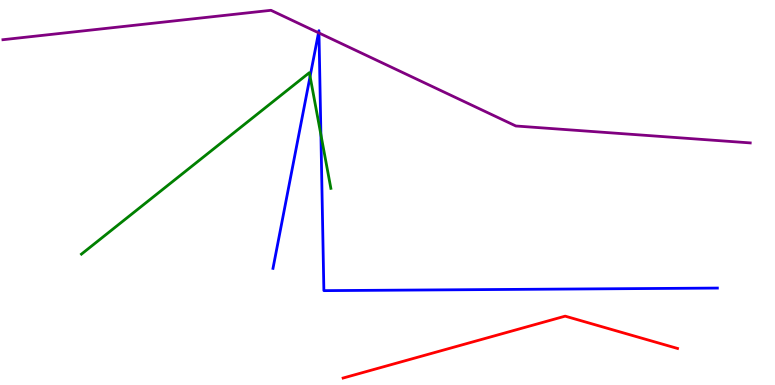[{'lines': ['blue', 'red'], 'intersections': []}, {'lines': ['green', 'red'], 'intersections': []}, {'lines': ['purple', 'red'], 'intersections': []}, {'lines': ['blue', 'green'], 'intersections': [{'x': 4.0, 'y': 8.01}, {'x': 4.14, 'y': 6.5}]}, {'lines': ['blue', 'purple'], 'intersections': [{'x': 4.11, 'y': 9.15}, {'x': 4.12, 'y': 9.14}]}, {'lines': ['green', 'purple'], 'intersections': []}]